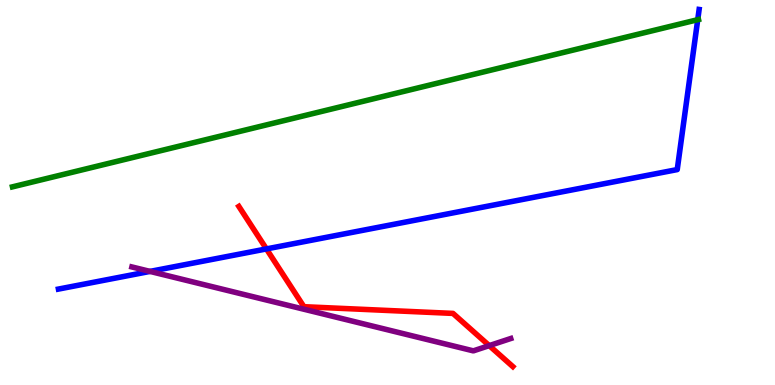[{'lines': ['blue', 'red'], 'intersections': [{'x': 3.44, 'y': 3.53}]}, {'lines': ['green', 'red'], 'intersections': []}, {'lines': ['purple', 'red'], 'intersections': [{'x': 6.31, 'y': 1.02}]}, {'lines': ['blue', 'green'], 'intersections': [{'x': 9.0, 'y': 9.49}]}, {'lines': ['blue', 'purple'], 'intersections': [{'x': 1.94, 'y': 2.95}]}, {'lines': ['green', 'purple'], 'intersections': []}]